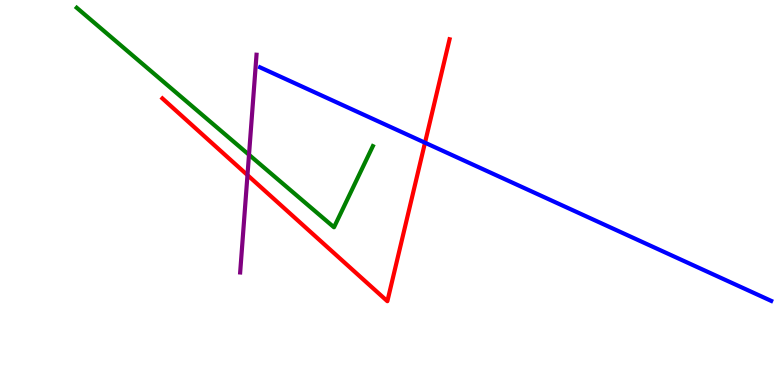[{'lines': ['blue', 'red'], 'intersections': [{'x': 5.48, 'y': 6.29}]}, {'lines': ['green', 'red'], 'intersections': []}, {'lines': ['purple', 'red'], 'intersections': [{'x': 3.19, 'y': 5.45}]}, {'lines': ['blue', 'green'], 'intersections': []}, {'lines': ['blue', 'purple'], 'intersections': []}, {'lines': ['green', 'purple'], 'intersections': [{'x': 3.21, 'y': 5.98}]}]